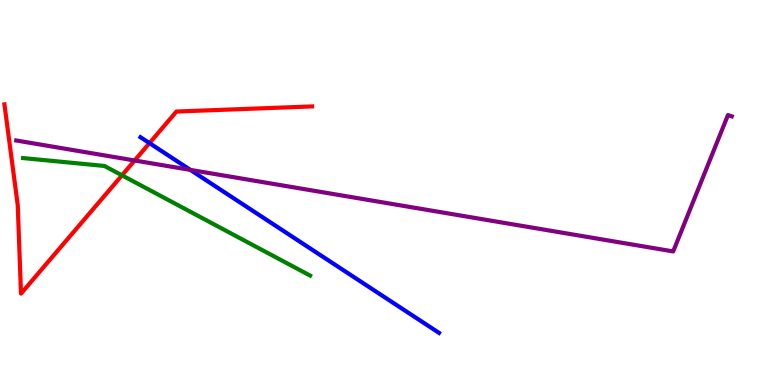[{'lines': ['blue', 'red'], 'intersections': [{'x': 1.93, 'y': 6.28}]}, {'lines': ['green', 'red'], 'intersections': [{'x': 1.57, 'y': 5.45}]}, {'lines': ['purple', 'red'], 'intersections': [{'x': 1.74, 'y': 5.83}]}, {'lines': ['blue', 'green'], 'intersections': []}, {'lines': ['blue', 'purple'], 'intersections': [{'x': 2.46, 'y': 5.59}]}, {'lines': ['green', 'purple'], 'intersections': []}]